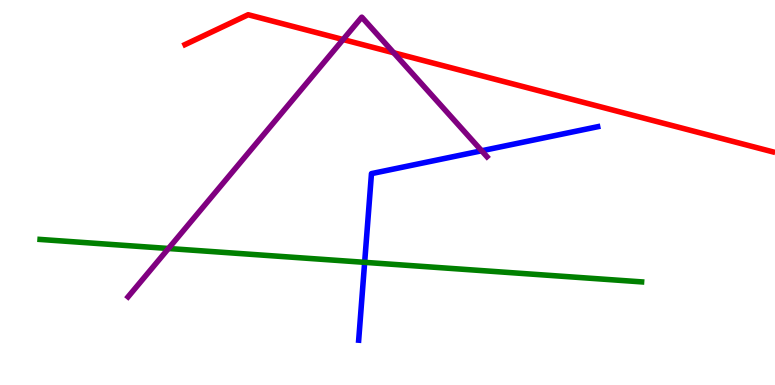[{'lines': ['blue', 'red'], 'intersections': []}, {'lines': ['green', 'red'], 'intersections': []}, {'lines': ['purple', 'red'], 'intersections': [{'x': 4.43, 'y': 8.97}, {'x': 5.08, 'y': 8.63}]}, {'lines': ['blue', 'green'], 'intersections': [{'x': 4.71, 'y': 3.19}]}, {'lines': ['blue', 'purple'], 'intersections': [{'x': 6.21, 'y': 6.08}]}, {'lines': ['green', 'purple'], 'intersections': [{'x': 2.17, 'y': 3.55}]}]